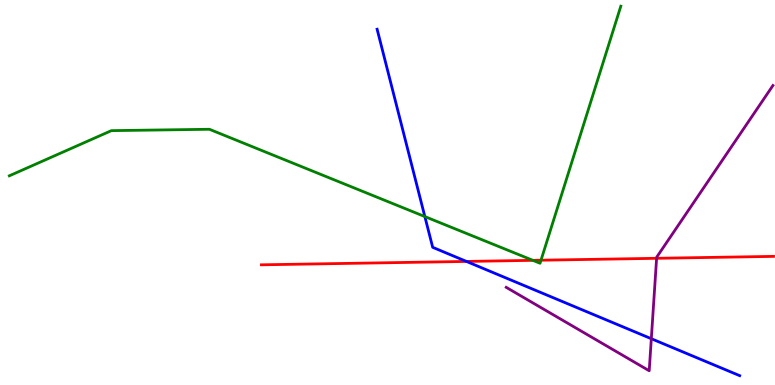[{'lines': ['blue', 'red'], 'intersections': [{'x': 6.02, 'y': 3.21}]}, {'lines': ['green', 'red'], 'intersections': [{'x': 6.88, 'y': 3.24}, {'x': 6.98, 'y': 3.24}]}, {'lines': ['purple', 'red'], 'intersections': [{'x': 8.47, 'y': 3.29}]}, {'lines': ['blue', 'green'], 'intersections': [{'x': 5.48, 'y': 4.37}]}, {'lines': ['blue', 'purple'], 'intersections': [{'x': 8.4, 'y': 1.2}]}, {'lines': ['green', 'purple'], 'intersections': []}]